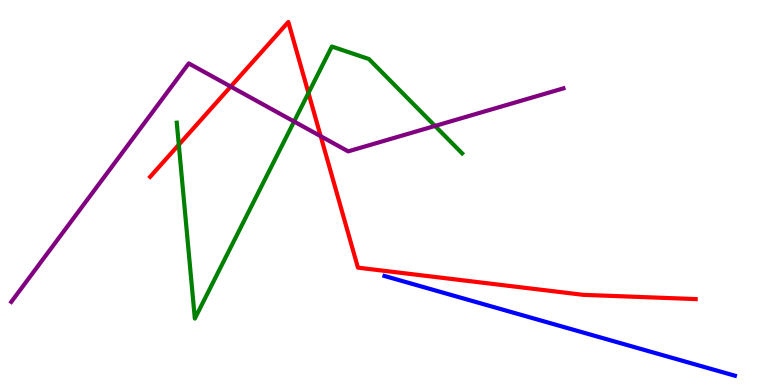[{'lines': ['blue', 'red'], 'intersections': []}, {'lines': ['green', 'red'], 'intersections': [{'x': 2.31, 'y': 6.24}, {'x': 3.98, 'y': 7.58}]}, {'lines': ['purple', 'red'], 'intersections': [{'x': 2.98, 'y': 7.75}, {'x': 4.14, 'y': 6.46}]}, {'lines': ['blue', 'green'], 'intersections': []}, {'lines': ['blue', 'purple'], 'intersections': []}, {'lines': ['green', 'purple'], 'intersections': [{'x': 3.79, 'y': 6.84}, {'x': 5.61, 'y': 6.73}]}]